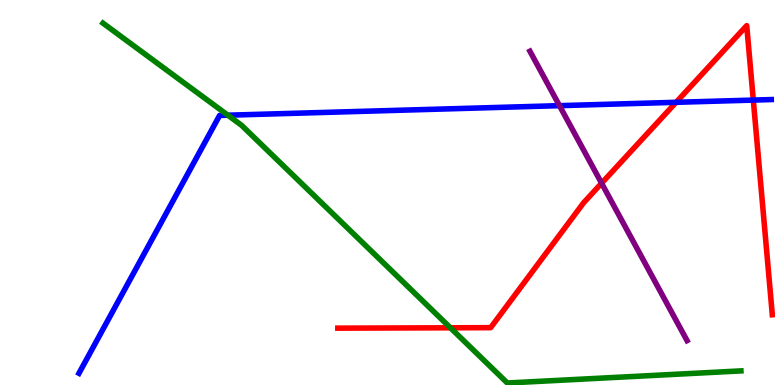[{'lines': ['blue', 'red'], 'intersections': [{'x': 8.72, 'y': 7.34}, {'x': 9.72, 'y': 7.4}]}, {'lines': ['green', 'red'], 'intersections': [{'x': 5.81, 'y': 1.49}]}, {'lines': ['purple', 'red'], 'intersections': [{'x': 7.76, 'y': 5.24}]}, {'lines': ['blue', 'green'], 'intersections': [{'x': 2.94, 'y': 7.01}]}, {'lines': ['blue', 'purple'], 'intersections': [{'x': 7.22, 'y': 7.26}]}, {'lines': ['green', 'purple'], 'intersections': []}]